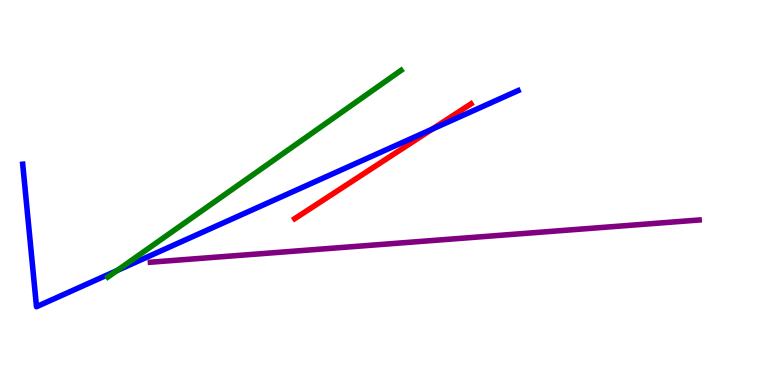[{'lines': ['blue', 'red'], 'intersections': [{'x': 5.58, 'y': 6.64}]}, {'lines': ['green', 'red'], 'intersections': []}, {'lines': ['purple', 'red'], 'intersections': []}, {'lines': ['blue', 'green'], 'intersections': [{'x': 1.51, 'y': 2.97}]}, {'lines': ['blue', 'purple'], 'intersections': []}, {'lines': ['green', 'purple'], 'intersections': []}]